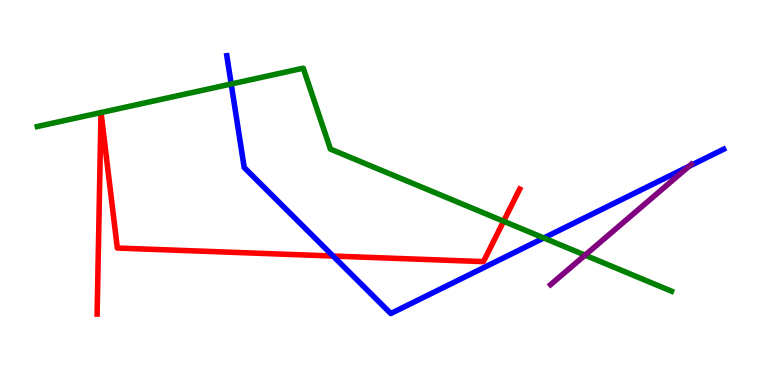[{'lines': ['blue', 'red'], 'intersections': [{'x': 4.3, 'y': 3.35}]}, {'lines': ['green', 'red'], 'intersections': [{'x': 1.3, 'y': 7.08}, {'x': 1.3, 'y': 7.08}, {'x': 6.5, 'y': 4.25}]}, {'lines': ['purple', 'red'], 'intersections': []}, {'lines': ['blue', 'green'], 'intersections': [{'x': 2.98, 'y': 7.82}, {'x': 7.02, 'y': 3.82}]}, {'lines': ['blue', 'purple'], 'intersections': [{'x': 8.89, 'y': 5.68}]}, {'lines': ['green', 'purple'], 'intersections': [{'x': 7.55, 'y': 3.37}]}]